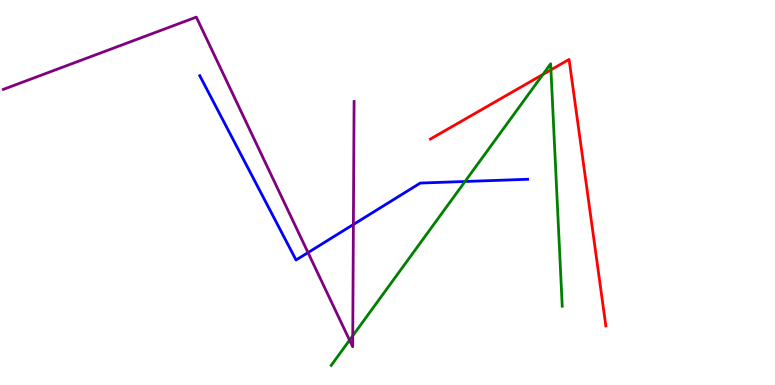[{'lines': ['blue', 'red'], 'intersections': []}, {'lines': ['green', 'red'], 'intersections': [{'x': 7.01, 'y': 8.07}, {'x': 7.11, 'y': 8.19}]}, {'lines': ['purple', 'red'], 'intersections': []}, {'lines': ['blue', 'green'], 'intersections': [{'x': 6.0, 'y': 5.29}]}, {'lines': ['blue', 'purple'], 'intersections': [{'x': 3.97, 'y': 3.44}, {'x': 4.56, 'y': 4.17}]}, {'lines': ['green', 'purple'], 'intersections': [{'x': 4.51, 'y': 1.16}, {'x': 4.55, 'y': 1.28}]}]